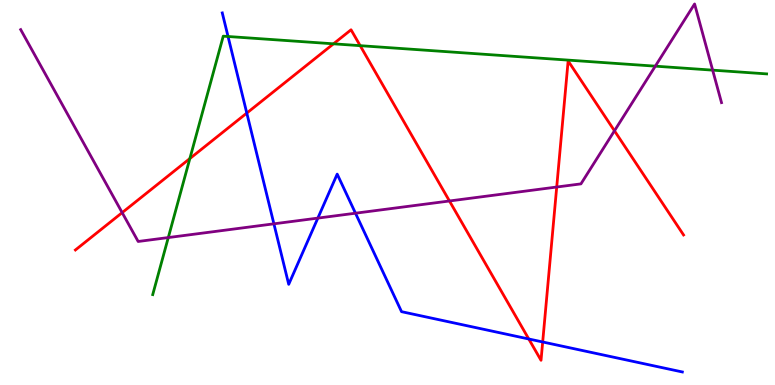[{'lines': ['blue', 'red'], 'intersections': [{'x': 3.18, 'y': 7.06}, {'x': 6.82, 'y': 1.2}, {'x': 7.0, 'y': 1.12}]}, {'lines': ['green', 'red'], 'intersections': [{'x': 2.45, 'y': 5.88}, {'x': 4.3, 'y': 8.86}, {'x': 4.65, 'y': 8.81}]}, {'lines': ['purple', 'red'], 'intersections': [{'x': 1.58, 'y': 4.48}, {'x': 5.8, 'y': 4.78}, {'x': 7.18, 'y': 5.14}, {'x': 7.93, 'y': 6.6}]}, {'lines': ['blue', 'green'], 'intersections': [{'x': 2.94, 'y': 9.05}]}, {'lines': ['blue', 'purple'], 'intersections': [{'x': 3.53, 'y': 4.19}, {'x': 4.1, 'y': 4.33}, {'x': 4.59, 'y': 4.46}]}, {'lines': ['green', 'purple'], 'intersections': [{'x': 2.17, 'y': 3.83}, {'x': 8.46, 'y': 8.28}, {'x': 9.2, 'y': 8.18}]}]